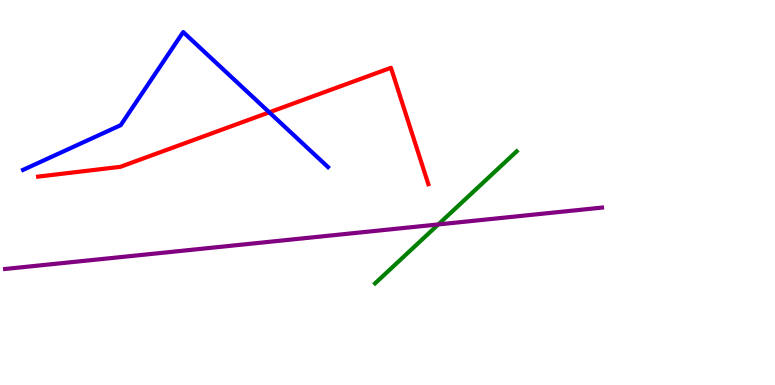[{'lines': ['blue', 'red'], 'intersections': [{'x': 3.47, 'y': 7.08}]}, {'lines': ['green', 'red'], 'intersections': []}, {'lines': ['purple', 'red'], 'intersections': []}, {'lines': ['blue', 'green'], 'intersections': []}, {'lines': ['blue', 'purple'], 'intersections': []}, {'lines': ['green', 'purple'], 'intersections': [{'x': 5.66, 'y': 4.17}]}]